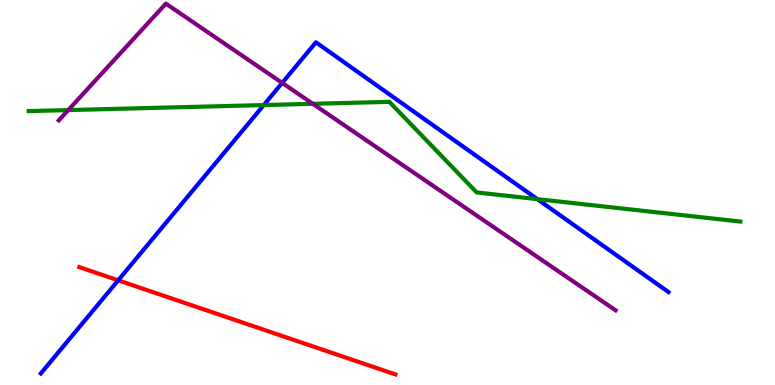[{'lines': ['blue', 'red'], 'intersections': [{'x': 1.53, 'y': 2.72}]}, {'lines': ['green', 'red'], 'intersections': []}, {'lines': ['purple', 'red'], 'intersections': []}, {'lines': ['blue', 'green'], 'intersections': [{'x': 3.4, 'y': 7.27}, {'x': 6.93, 'y': 4.83}]}, {'lines': ['blue', 'purple'], 'intersections': [{'x': 3.64, 'y': 7.85}]}, {'lines': ['green', 'purple'], 'intersections': [{'x': 0.88, 'y': 7.14}, {'x': 4.04, 'y': 7.3}]}]